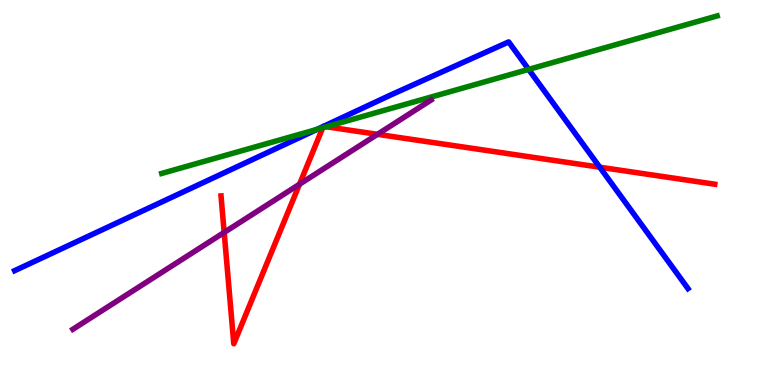[{'lines': ['blue', 'red'], 'intersections': [{'x': 4.17, 'y': 6.71}, {'x': 4.18, 'y': 6.72}, {'x': 7.74, 'y': 5.66}]}, {'lines': ['green', 'red'], 'intersections': [{'x': 4.16, 'y': 6.68}, {'x': 4.21, 'y': 6.71}]}, {'lines': ['purple', 'red'], 'intersections': [{'x': 2.89, 'y': 3.96}, {'x': 3.86, 'y': 5.21}, {'x': 4.87, 'y': 6.51}]}, {'lines': ['blue', 'green'], 'intersections': [{'x': 4.09, 'y': 6.64}, {'x': 6.82, 'y': 8.2}]}, {'lines': ['blue', 'purple'], 'intersections': []}, {'lines': ['green', 'purple'], 'intersections': []}]